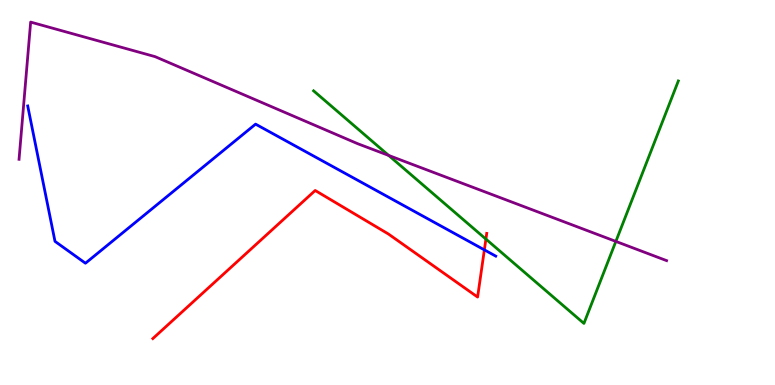[{'lines': ['blue', 'red'], 'intersections': [{'x': 6.25, 'y': 3.51}]}, {'lines': ['green', 'red'], 'intersections': [{'x': 6.27, 'y': 3.79}]}, {'lines': ['purple', 'red'], 'intersections': []}, {'lines': ['blue', 'green'], 'intersections': []}, {'lines': ['blue', 'purple'], 'intersections': []}, {'lines': ['green', 'purple'], 'intersections': [{'x': 5.01, 'y': 5.96}, {'x': 7.95, 'y': 3.73}]}]